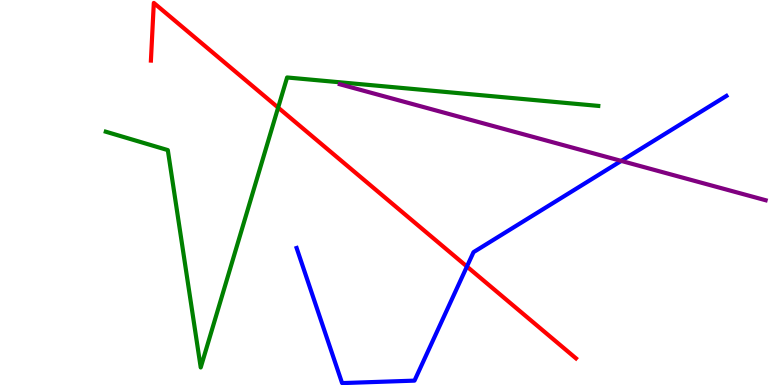[{'lines': ['blue', 'red'], 'intersections': [{'x': 6.02, 'y': 3.08}]}, {'lines': ['green', 'red'], 'intersections': [{'x': 3.59, 'y': 7.21}]}, {'lines': ['purple', 'red'], 'intersections': []}, {'lines': ['blue', 'green'], 'intersections': []}, {'lines': ['blue', 'purple'], 'intersections': [{'x': 8.02, 'y': 5.82}]}, {'lines': ['green', 'purple'], 'intersections': []}]